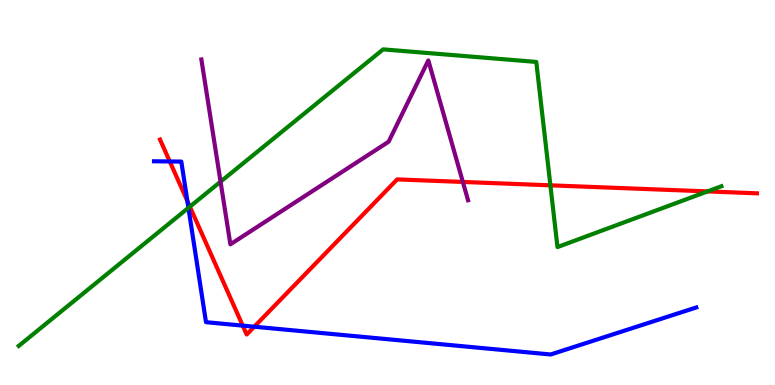[{'lines': ['blue', 'red'], 'intersections': [{'x': 2.19, 'y': 5.81}, {'x': 2.42, 'y': 4.78}, {'x': 3.13, 'y': 1.54}, {'x': 3.28, 'y': 1.51}]}, {'lines': ['green', 'red'], 'intersections': [{'x': 2.45, 'y': 4.63}, {'x': 7.1, 'y': 5.19}, {'x': 9.13, 'y': 5.03}]}, {'lines': ['purple', 'red'], 'intersections': [{'x': 5.97, 'y': 5.27}]}, {'lines': ['blue', 'green'], 'intersections': [{'x': 2.43, 'y': 4.6}]}, {'lines': ['blue', 'purple'], 'intersections': []}, {'lines': ['green', 'purple'], 'intersections': [{'x': 2.85, 'y': 5.28}]}]